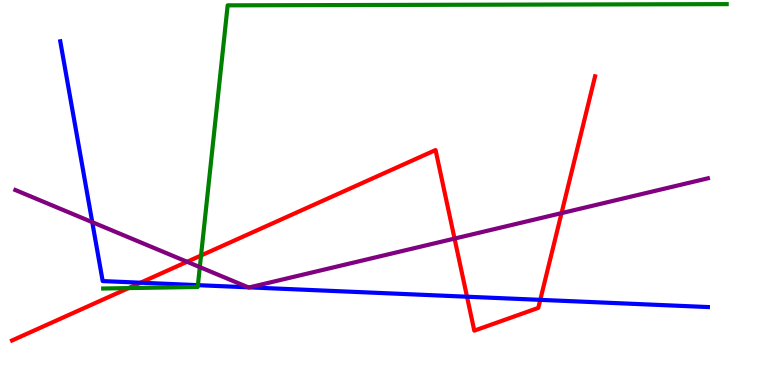[{'lines': ['blue', 'red'], 'intersections': [{'x': 1.81, 'y': 2.66}, {'x': 6.03, 'y': 2.29}, {'x': 6.97, 'y': 2.21}]}, {'lines': ['green', 'red'], 'intersections': [{'x': 1.66, 'y': 2.52}, {'x': 2.59, 'y': 3.36}]}, {'lines': ['purple', 'red'], 'intersections': [{'x': 2.41, 'y': 3.2}, {'x': 5.87, 'y': 3.8}, {'x': 7.25, 'y': 4.46}]}, {'lines': ['blue', 'green'], 'intersections': [{'x': 2.55, 'y': 2.59}]}, {'lines': ['blue', 'purple'], 'intersections': [{'x': 1.19, 'y': 4.23}, {'x': 3.2, 'y': 2.54}, {'x': 3.22, 'y': 2.54}]}, {'lines': ['green', 'purple'], 'intersections': [{'x': 2.58, 'y': 3.06}]}]